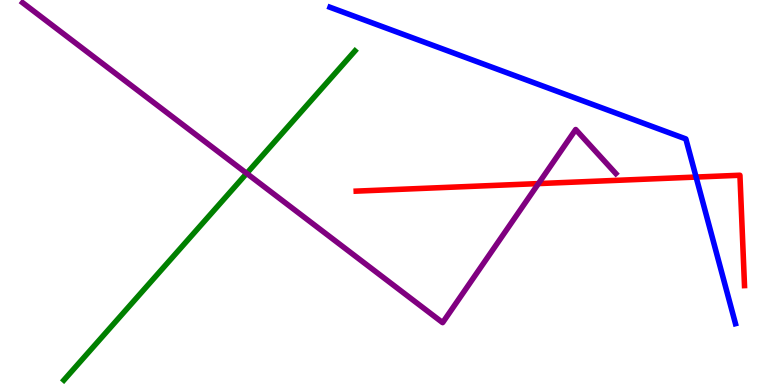[{'lines': ['blue', 'red'], 'intersections': [{'x': 8.98, 'y': 5.4}]}, {'lines': ['green', 'red'], 'intersections': []}, {'lines': ['purple', 'red'], 'intersections': [{'x': 6.95, 'y': 5.23}]}, {'lines': ['blue', 'green'], 'intersections': []}, {'lines': ['blue', 'purple'], 'intersections': []}, {'lines': ['green', 'purple'], 'intersections': [{'x': 3.18, 'y': 5.5}]}]